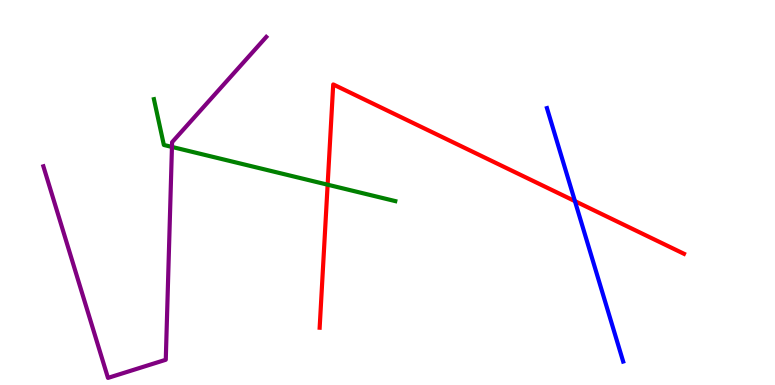[{'lines': ['blue', 'red'], 'intersections': [{'x': 7.42, 'y': 4.78}]}, {'lines': ['green', 'red'], 'intersections': [{'x': 4.23, 'y': 5.2}]}, {'lines': ['purple', 'red'], 'intersections': []}, {'lines': ['blue', 'green'], 'intersections': []}, {'lines': ['blue', 'purple'], 'intersections': []}, {'lines': ['green', 'purple'], 'intersections': [{'x': 2.22, 'y': 6.18}]}]